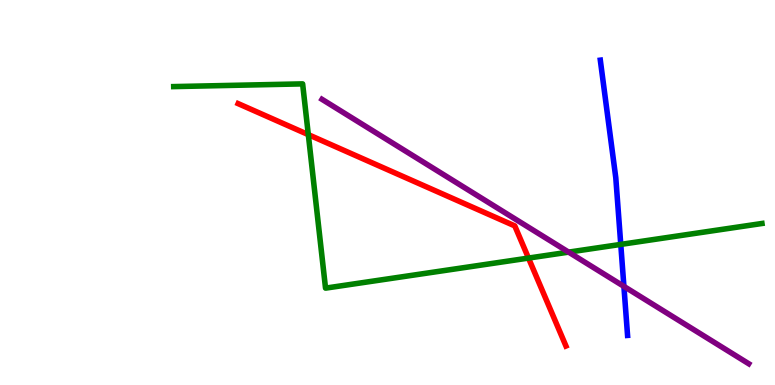[{'lines': ['blue', 'red'], 'intersections': []}, {'lines': ['green', 'red'], 'intersections': [{'x': 3.98, 'y': 6.5}, {'x': 6.82, 'y': 3.3}]}, {'lines': ['purple', 'red'], 'intersections': []}, {'lines': ['blue', 'green'], 'intersections': [{'x': 8.01, 'y': 3.65}]}, {'lines': ['blue', 'purple'], 'intersections': [{'x': 8.05, 'y': 2.56}]}, {'lines': ['green', 'purple'], 'intersections': [{'x': 7.34, 'y': 3.45}]}]